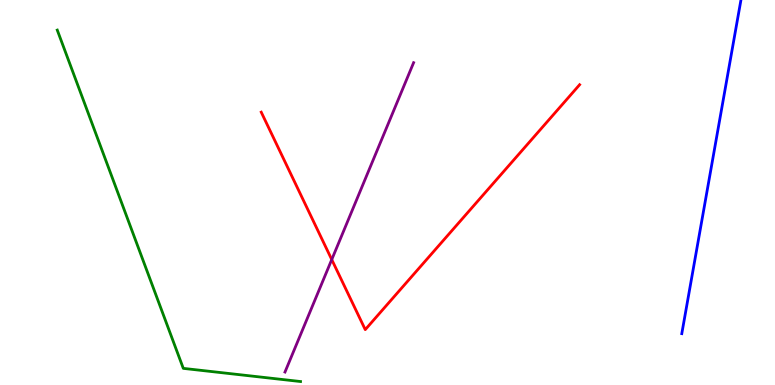[{'lines': ['blue', 'red'], 'intersections': []}, {'lines': ['green', 'red'], 'intersections': []}, {'lines': ['purple', 'red'], 'intersections': [{'x': 4.28, 'y': 3.26}]}, {'lines': ['blue', 'green'], 'intersections': []}, {'lines': ['blue', 'purple'], 'intersections': []}, {'lines': ['green', 'purple'], 'intersections': []}]